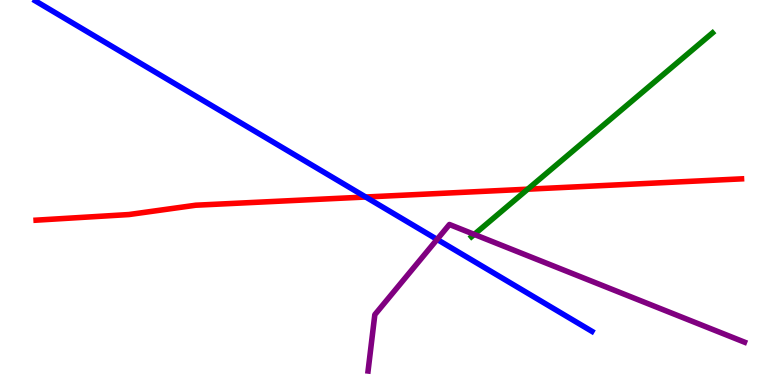[{'lines': ['blue', 'red'], 'intersections': [{'x': 4.72, 'y': 4.88}]}, {'lines': ['green', 'red'], 'intersections': [{'x': 6.81, 'y': 5.09}]}, {'lines': ['purple', 'red'], 'intersections': []}, {'lines': ['blue', 'green'], 'intersections': []}, {'lines': ['blue', 'purple'], 'intersections': [{'x': 5.64, 'y': 3.78}]}, {'lines': ['green', 'purple'], 'intersections': [{'x': 6.12, 'y': 3.91}]}]